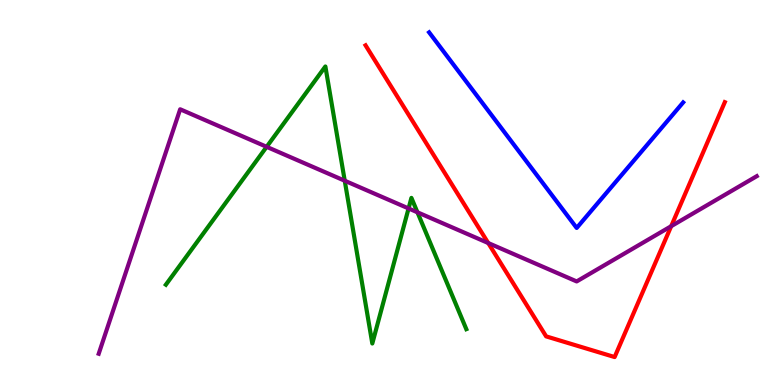[{'lines': ['blue', 'red'], 'intersections': []}, {'lines': ['green', 'red'], 'intersections': []}, {'lines': ['purple', 'red'], 'intersections': [{'x': 6.3, 'y': 3.69}, {'x': 8.66, 'y': 4.12}]}, {'lines': ['blue', 'green'], 'intersections': []}, {'lines': ['blue', 'purple'], 'intersections': []}, {'lines': ['green', 'purple'], 'intersections': [{'x': 3.44, 'y': 6.19}, {'x': 4.45, 'y': 5.31}, {'x': 5.27, 'y': 4.59}, {'x': 5.39, 'y': 4.49}]}]